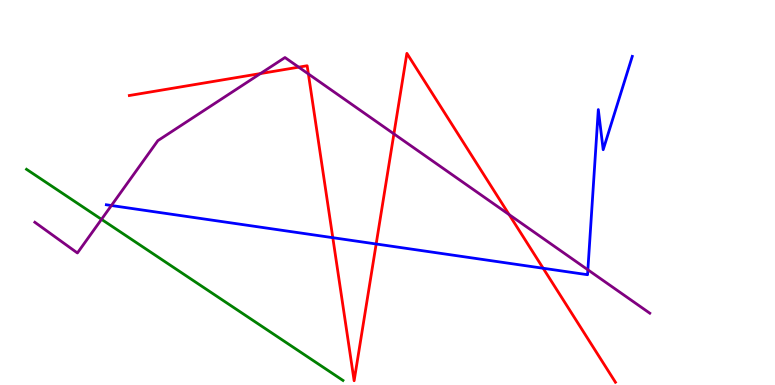[{'lines': ['blue', 'red'], 'intersections': [{'x': 4.29, 'y': 3.83}, {'x': 4.85, 'y': 3.66}, {'x': 7.01, 'y': 3.03}]}, {'lines': ['green', 'red'], 'intersections': []}, {'lines': ['purple', 'red'], 'intersections': [{'x': 3.36, 'y': 8.09}, {'x': 3.85, 'y': 8.26}, {'x': 3.98, 'y': 8.08}, {'x': 5.08, 'y': 6.52}, {'x': 6.57, 'y': 4.43}]}, {'lines': ['blue', 'green'], 'intersections': []}, {'lines': ['blue', 'purple'], 'intersections': [{'x': 1.44, 'y': 4.66}, {'x': 7.59, 'y': 2.99}]}, {'lines': ['green', 'purple'], 'intersections': [{'x': 1.31, 'y': 4.3}]}]